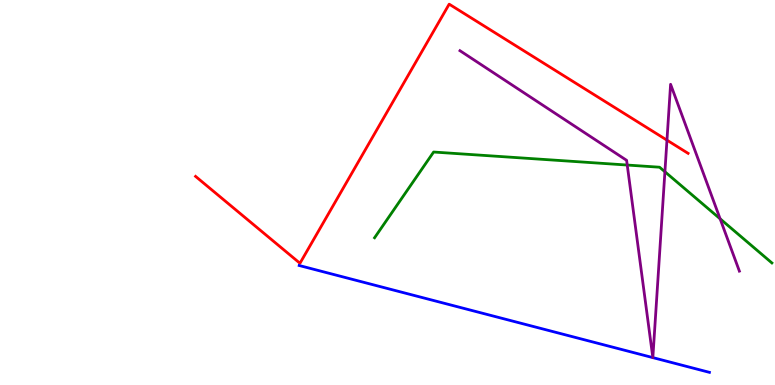[{'lines': ['blue', 'red'], 'intersections': []}, {'lines': ['green', 'red'], 'intersections': []}, {'lines': ['purple', 'red'], 'intersections': [{'x': 8.61, 'y': 6.36}]}, {'lines': ['blue', 'green'], 'intersections': []}, {'lines': ['blue', 'purple'], 'intersections': [{'x': 8.42, 'y': 0.712}, {'x': 8.42, 'y': 0.711}]}, {'lines': ['green', 'purple'], 'intersections': [{'x': 8.09, 'y': 5.71}, {'x': 8.58, 'y': 5.54}, {'x': 9.29, 'y': 4.32}]}]